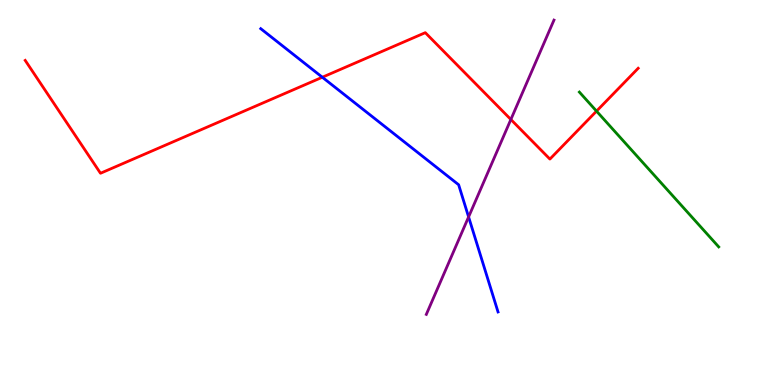[{'lines': ['blue', 'red'], 'intersections': [{'x': 4.16, 'y': 7.99}]}, {'lines': ['green', 'red'], 'intersections': [{'x': 7.7, 'y': 7.11}]}, {'lines': ['purple', 'red'], 'intersections': [{'x': 6.59, 'y': 6.9}]}, {'lines': ['blue', 'green'], 'intersections': []}, {'lines': ['blue', 'purple'], 'intersections': [{'x': 6.05, 'y': 4.37}]}, {'lines': ['green', 'purple'], 'intersections': []}]